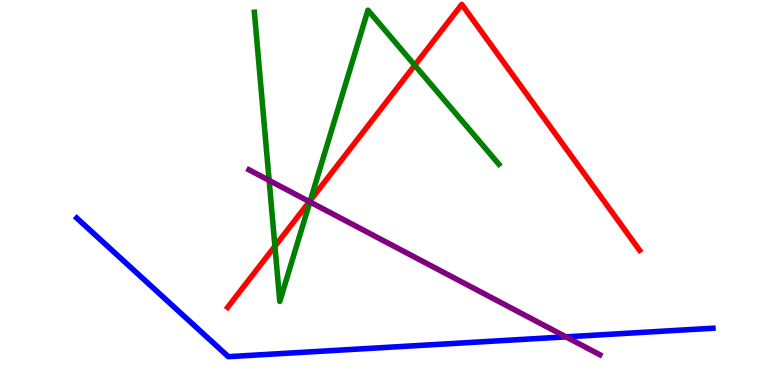[{'lines': ['blue', 'red'], 'intersections': []}, {'lines': ['green', 'red'], 'intersections': [{'x': 3.55, 'y': 3.6}, {'x': 4.0, 'y': 4.8}, {'x': 5.35, 'y': 8.3}]}, {'lines': ['purple', 'red'], 'intersections': [{'x': 3.99, 'y': 4.76}]}, {'lines': ['blue', 'green'], 'intersections': []}, {'lines': ['blue', 'purple'], 'intersections': [{'x': 7.3, 'y': 1.25}]}, {'lines': ['green', 'purple'], 'intersections': [{'x': 3.47, 'y': 5.31}, {'x': 4.0, 'y': 4.76}]}]